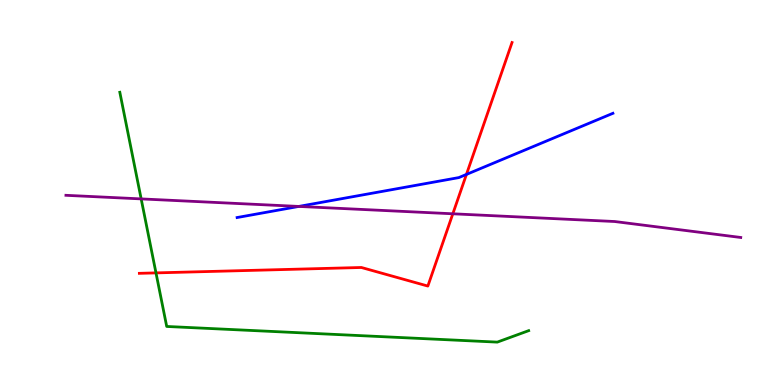[{'lines': ['blue', 'red'], 'intersections': [{'x': 6.02, 'y': 5.47}]}, {'lines': ['green', 'red'], 'intersections': [{'x': 2.01, 'y': 2.91}]}, {'lines': ['purple', 'red'], 'intersections': [{'x': 5.84, 'y': 4.45}]}, {'lines': ['blue', 'green'], 'intersections': []}, {'lines': ['blue', 'purple'], 'intersections': [{'x': 3.86, 'y': 4.64}]}, {'lines': ['green', 'purple'], 'intersections': [{'x': 1.82, 'y': 4.83}]}]